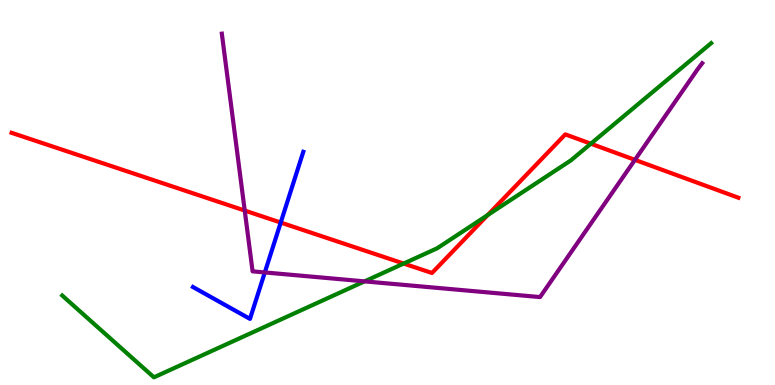[{'lines': ['blue', 'red'], 'intersections': [{'x': 3.62, 'y': 4.22}]}, {'lines': ['green', 'red'], 'intersections': [{'x': 5.21, 'y': 3.15}, {'x': 6.29, 'y': 4.41}, {'x': 7.62, 'y': 6.27}]}, {'lines': ['purple', 'red'], 'intersections': [{'x': 3.16, 'y': 4.53}, {'x': 8.19, 'y': 5.85}]}, {'lines': ['blue', 'green'], 'intersections': []}, {'lines': ['blue', 'purple'], 'intersections': [{'x': 3.42, 'y': 2.92}]}, {'lines': ['green', 'purple'], 'intersections': [{'x': 4.7, 'y': 2.69}]}]